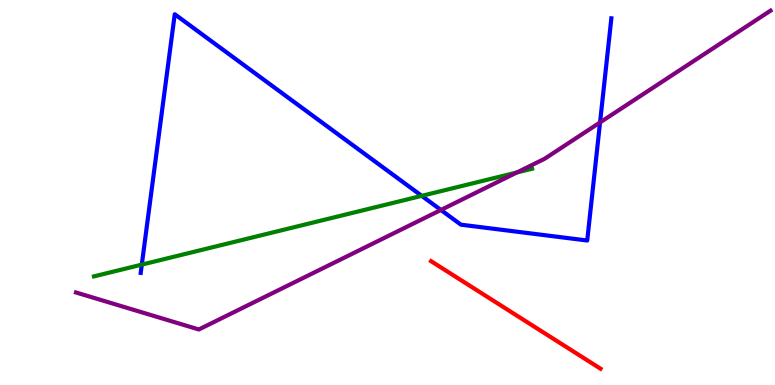[{'lines': ['blue', 'red'], 'intersections': []}, {'lines': ['green', 'red'], 'intersections': []}, {'lines': ['purple', 'red'], 'intersections': []}, {'lines': ['blue', 'green'], 'intersections': [{'x': 1.83, 'y': 3.13}, {'x': 5.44, 'y': 4.91}]}, {'lines': ['blue', 'purple'], 'intersections': [{'x': 5.69, 'y': 4.55}, {'x': 7.74, 'y': 6.82}]}, {'lines': ['green', 'purple'], 'intersections': [{'x': 6.67, 'y': 5.52}]}]